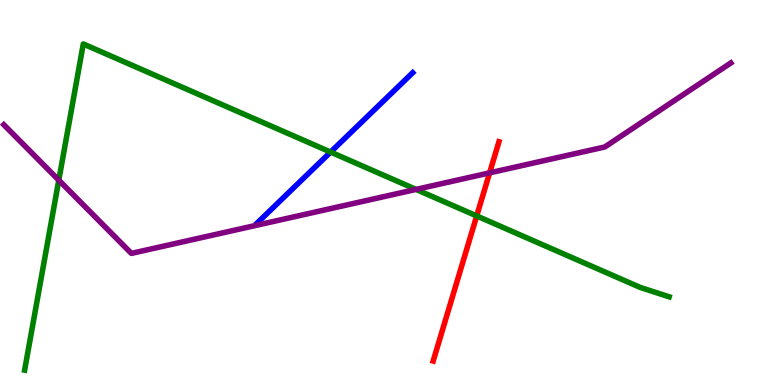[{'lines': ['blue', 'red'], 'intersections': []}, {'lines': ['green', 'red'], 'intersections': [{'x': 6.15, 'y': 4.39}]}, {'lines': ['purple', 'red'], 'intersections': [{'x': 6.32, 'y': 5.51}]}, {'lines': ['blue', 'green'], 'intersections': [{'x': 4.27, 'y': 6.05}]}, {'lines': ['blue', 'purple'], 'intersections': []}, {'lines': ['green', 'purple'], 'intersections': [{'x': 0.759, 'y': 5.32}, {'x': 5.37, 'y': 5.08}]}]